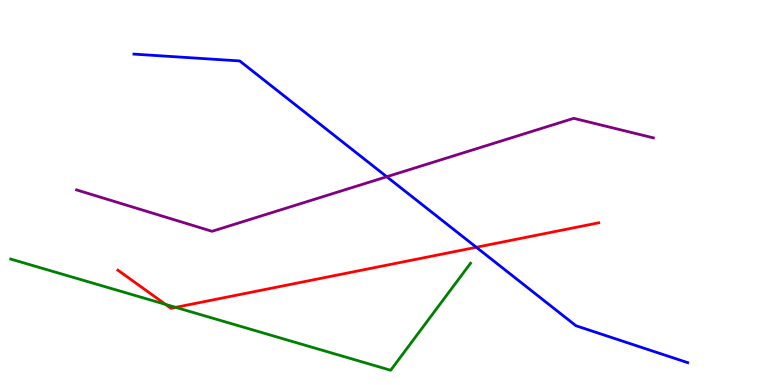[{'lines': ['blue', 'red'], 'intersections': [{'x': 6.15, 'y': 3.58}]}, {'lines': ['green', 'red'], 'intersections': [{'x': 2.14, 'y': 2.09}, {'x': 2.27, 'y': 2.02}]}, {'lines': ['purple', 'red'], 'intersections': []}, {'lines': ['blue', 'green'], 'intersections': []}, {'lines': ['blue', 'purple'], 'intersections': [{'x': 4.99, 'y': 5.41}]}, {'lines': ['green', 'purple'], 'intersections': []}]